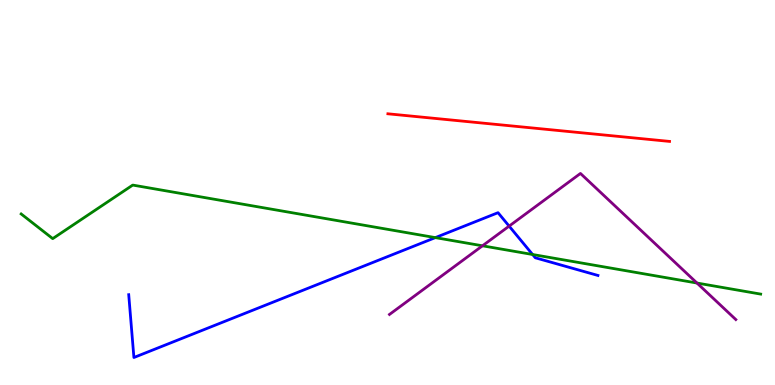[{'lines': ['blue', 'red'], 'intersections': []}, {'lines': ['green', 'red'], 'intersections': []}, {'lines': ['purple', 'red'], 'intersections': []}, {'lines': ['blue', 'green'], 'intersections': [{'x': 5.62, 'y': 3.83}, {'x': 6.87, 'y': 3.39}]}, {'lines': ['blue', 'purple'], 'intersections': [{'x': 6.57, 'y': 4.13}]}, {'lines': ['green', 'purple'], 'intersections': [{'x': 6.23, 'y': 3.62}, {'x': 8.99, 'y': 2.65}]}]